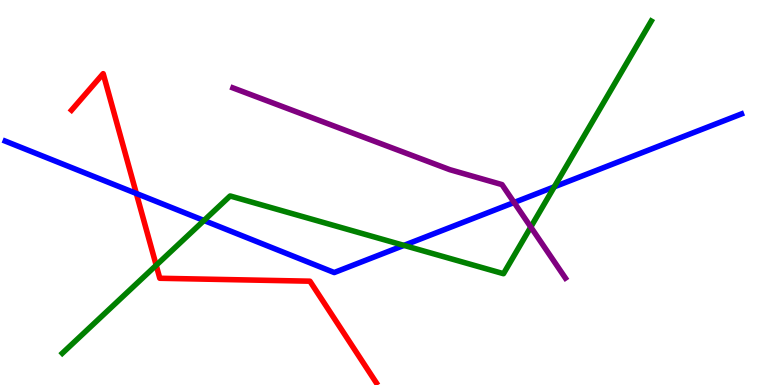[{'lines': ['blue', 'red'], 'intersections': [{'x': 1.76, 'y': 4.97}]}, {'lines': ['green', 'red'], 'intersections': [{'x': 2.02, 'y': 3.11}]}, {'lines': ['purple', 'red'], 'intersections': []}, {'lines': ['blue', 'green'], 'intersections': [{'x': 2.63, 'y': 4.27}, {'x': 5.21, 'y': 3.63}, {'x': 7.15, 'y': 5.15}]}, {'lines': ['blue', 'purple'], 'intersections': [{'x': 6.63, 'y': 4.74}]}, {'lines': ['green', 'purple'], 'intersections': [{'x': 6.85, 'y': 4.1}]}]